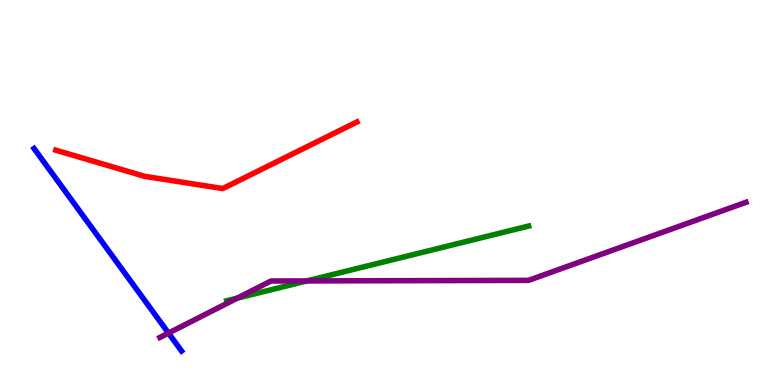[{'lines': ['blue', 'red'], 'intersections': []}, {'lines': ['green', 'red'], 'intersections': []}, {'lines': ['purple', 'red'], 'intersections': []}, {'lines': ['blue', 'green'], 'intersections': []}, {'lines': ['blue', 'purple'], 'intersections': [{'x': 2.17, 'y': 1.35}]}, {'lines': ['green', 'purple'], 'intersections': [{'x': 3.06, 'y': 2.26}, {'x': 3.96, 'y': 2.7}]}]